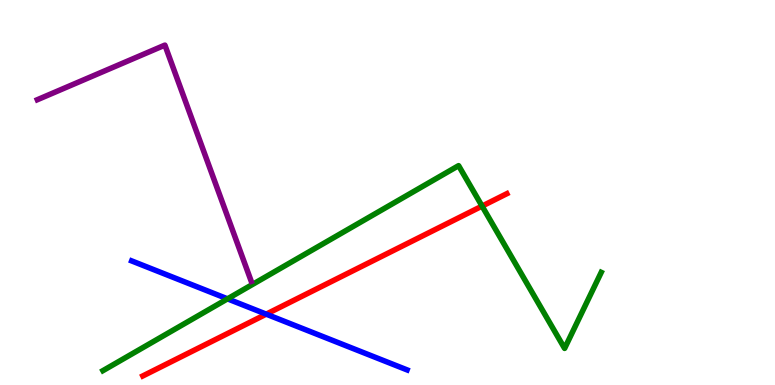[{'lines': ['blue', 'red'], 'intersections': [{'x': 3.44, 'y': 1.84}]}, {'lines': ['green', 'red'], 'intersections': [{'x': 6.22, 'y': 4.65}]}, {'lines': ['purple', 'red'], 'intersections': []}, {'lines': ['blue', 'green'], 'intersections': [{'x': 2.94, 'y': 2.24}]}, {'lines': ['blue', 'purple'], 'intersections': []}, {'lines': ['green', 'purple'], 'intersections': []}]